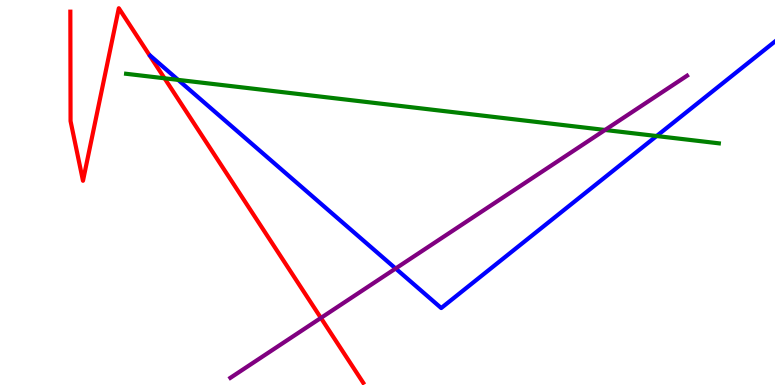[{'lines': ['blue', 'red'], 'intersections': []}, {'lines': ['green', 'red'], 'intersections': [{'x': 2.12, 'y': 7.97}]}, {'lines': ['purple', 'red'], 'intersections': [{'x': 4.14, 'y': 1.74}]}, {'lines': ['blue', 'green'], 'intersections': [{'x': 2.3, 'y': 7.93}, {'x': 8.47, 'y': 6.47}]}, {'lines': ['blue', 'purple'], 'intersections': [{'x': 5.1, 'y': 3.03}]}, {'lines': ['green', 'purple'], 'intersections': [{'x': 7.81, 'y': 6.62}]}]